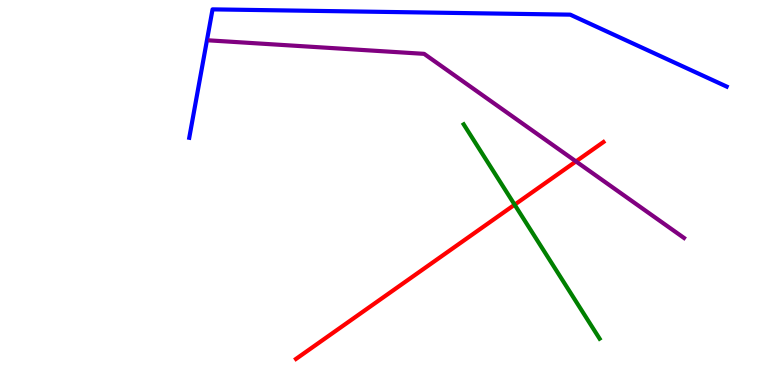[{'lines': ['blue', 'red'], 'intersections': []}, {'lines': ['green', 'red'], 'intersections': [{'x': 6.64, 'y': 4.68}]}, {'lines': ['purple', 'red'], 'intersections': [{'x': 7.43, 'y': 5.81}]}, {'lines': ['blue', 'green'], 'intersections': []}, {'lines': ['blue', 'purple'], 'intersections': []}, {'lines': ['green', 'purple'], 'intersections': []}]